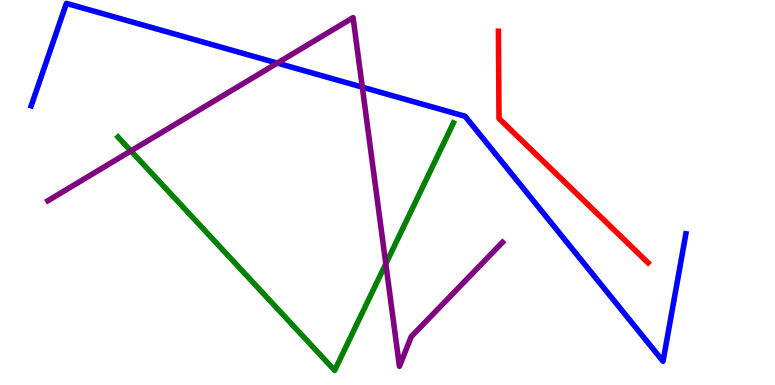[{'lines': ['blue', 'red'], 'intersections': []}, {'lines': ['green', 'red'], 'intersections': []}, {'lines': ['purple', 'red'], 'intersections': []}, {'lines': ['blue', 'green'], 'intersections': []}, {'lines': ['blue', 'purple'], 'intersections': [{'x': 3.58, 'y': 8.36}, {'x': 4.67, 'y': 7.74}]}, {'lines': ['green', 'purple'], 'intersections': [{'x': 1.69, 'y': 6.08}, {'x': 4.98, 'y': 3.15}]}]